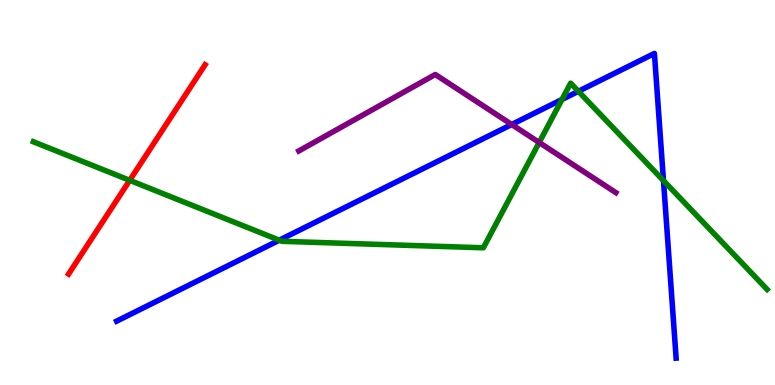[{'lines': ['blue', 'red'], 'intersections': []}, {'lines': ['green', 'red'], 'intersections': [{'x': 1.67, 'y': 5.32}]}, {'lines': ['purple', 'red'], 'intersections': []}, {'lines': ['blue', 'green'], 'intersections': [{'x': 3.6, 'y': 3.76}, {'x': 7.25, 'y': 7.42}, {'x': 7.46, 'y': 7.63}, {'x': 8.56, 'y': 5.31}]}, {'lines': ['blue', 'purple'], 'intersections': [{'x': 6.6, 'y': 6.77}]}, {'lines': ['green', 'purple'], 'intersections': [{'x': 6.96, 'y': 6.3}]}]